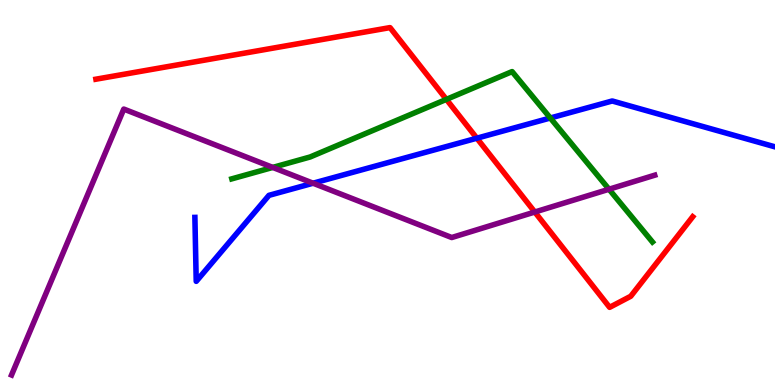[{'lines': ['blue', 'red'], 'intersections': [{'x': 6.15, 'y': 6.41}]}, {'lines': ['green', 'red'], 'intersections': [{'x': 5.76, 'y': 7.42}]}, {'lines': ['purple', 'red'], 'intersections': [{'x': 6.9, 'y': 4.49}]}, {'lines': ['blue', 'green'], 'intersections': [{'x': 7.1, 'y': 6.94}]}, {'lines': ['blue', 'purple'], 'intersections': [{'x': 4.04, 'y': 5.24}]}, {'lines': ['green', 'purple'], 'intersections': [{'x': 3.52, 'y': 5.65}, {'x': 7.86, 'y': 5.08}]}]